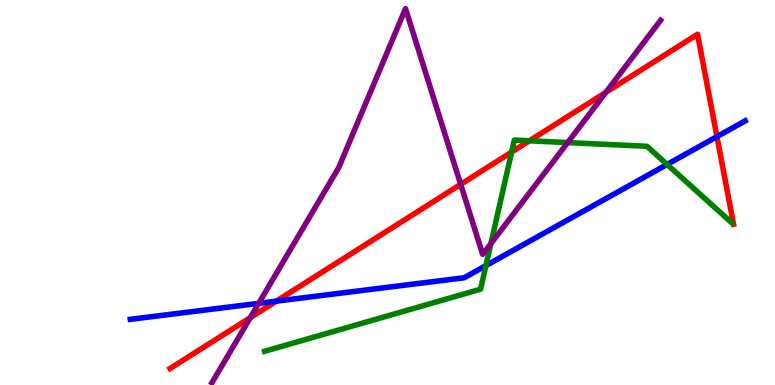[{'lines': ['blue', 'red'], 'intersections': [{'x': 3.57, 'y': 2.18}, {'x': 9.25, 'y': 6.45}]}, {'lines': ['green', 'red'], 'intersections': [{'x': 6.6, 'y': 6.05}, {'x': 6.83, 'y': 6.34}]}, {'lines': ['purple', 'red'], 'intersections': [{'x': 3.23, 'y': 1.75}, {'x': 5.94, 'y': 5.21}, {'x': 7.82, 'y': 7.6}]}, {'lines': ['blue', 'green'], 'intersections': [{'x': 6.27, 'y': 3.1}, {'x': 8.61, 'y': 5.73}]}, {'lines': ['blue', 'purple'], 'intersections': [{'x': 3.34, 'y': 2.12}]}, {'lines': ['green', 'purple'], 'intersections': [{'x': 6.33, 'y': 3.67}, {'x': 7.32, 'y': 6.3}]}]